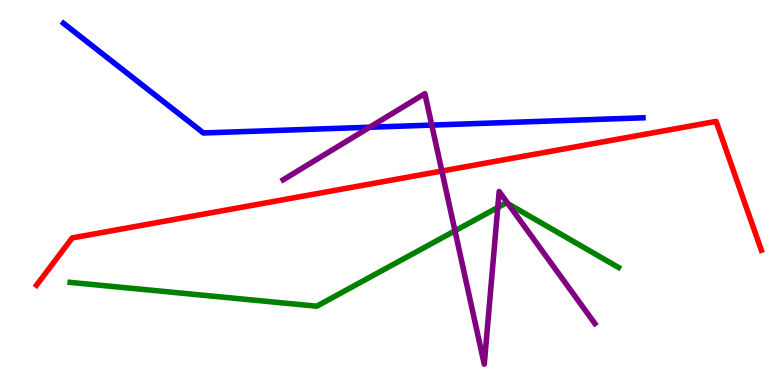[{'lines': ['blue', 'red'], 'intersections': []}, {'lines': ['green', 'red'], 'intersections': []}, {'lines': ['purple', 'red'], 'intersections': [{'x': 5.7, 'y': 5.56}]}, {'lines': ['blue', 'green'], 'intersections': []}, {'lines': ['blue', 'purple'], 'intersections': [{'x': 4.77, 'y': 6.7}, {'x': 5.57, 'y': 6.75}]}, {'lines': ['green', 'purple'], 'intersections': [{'x': 5.87, 'y': 4.0}, {'x': 6.42, 'y': 4.61}, {'x': 6.55, 'y': 4.71}]}]